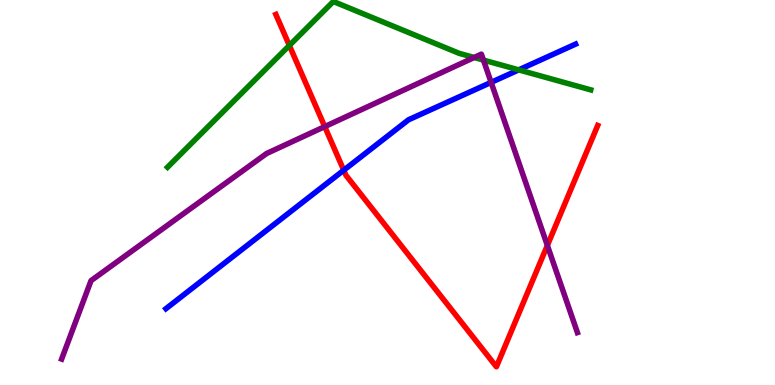[{'lines': ['blue', 'red'], 'intersections': [{'x': 4.44, 'y': 5.58}]}, {'lines': ['green', 'red'], 'intersections': [{'x': 3.73, 'y': 8.82}]}, {'lines': ['purple', 'red'], 'intersections': [{'x': 4.19, 'y': 6.71}, {'x': 7.06, 'y': 3.63}]}, {'lines': ['blue', 'green'], 'intersections': [{'x': 6.69, 'y': 8.19}]}, {'lines': ['blue', 'purple'], 'intersections': [{'x': 6.34, 'y': 7.86}]}, {'lines': ['green', 'purple'], 'intersections': [{'x': 6.12, 'y': 8.51}, {'x': 6.24, 'y': 8.44}]}]